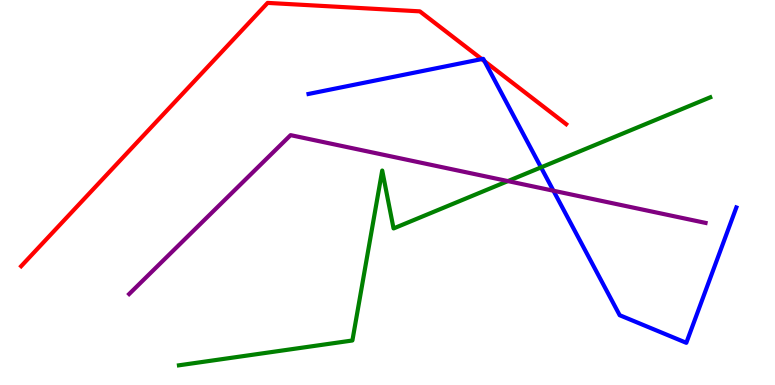[{'lines': ['blue', 'red'], 'intersections': [{'x': 6.22, 'y': 8.47}, {'x': 6.25, 'y': 8.41}]}, {'lines': ['green', 'red'], 'intersections': []}, {'lines': ['purple', 'red'], 'intersections': []}, {'lines': ['blue', 'green'], 'intersections': [{'x': 6.98, 'y': 5.65}]}, {'lines': ['blue', 'purple'], 'intersections': [{'x': 7.14, 'y': 5.05}]}, {'lines': ['green', 'purple'], 'intersections': [{'x': 6.55, 'y': 5.3}]}]